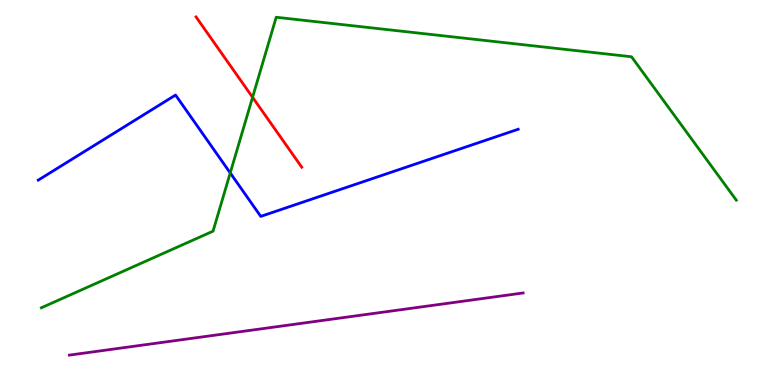[{'lines': ['blue', 'red'], 'intersections': []}, {'lines': ['green', 'red'], 'intersections': [{'x': 3.26, 'y': 7.47}]}, {'lines': ['purple', 'red'], 'intersections': []}, {'lines': ['blue', 'green'], 'intersections': [{'x': 2.97, 'y': 5.51}]}, {'lines': ['blue', 'purple'], 'intersections': []}, {'lines': ['green', 'purple'], 'intersections': []}]